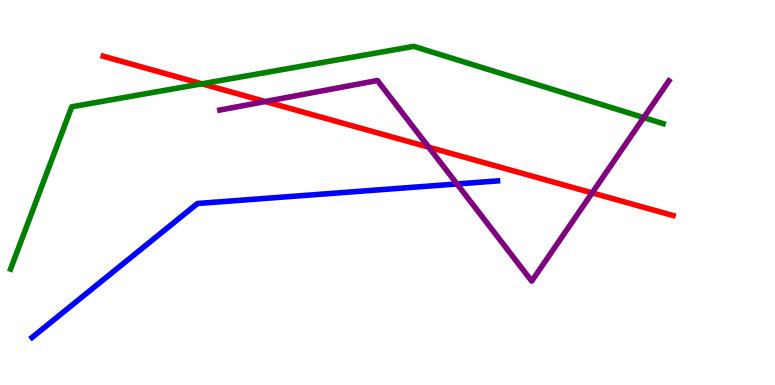[{'lines': ['blue', 'red'], 'intersections': []}, {'lines': ['green', 'red'], 'intersections': [{'x': 2.6, 'y': 7.82}]}, {'lines': ['purple', 'red'], 'intersections': [{'x': 3.42, 'y': 7.36}, {'x': 5.53, 'y': 6.18}, {'x': 7.64, 'y': 4.99}]}, {'lines': ['blue', 'green'], 'intersections': []}, {'lines': ['blue', 'purple'], 'intersections': [{'x': 5.9, 'y': 5.22}]}, {'lines': ['green', 'purple'], 'intersections': [{'x': 8.31, 'y': 6.95}]}]